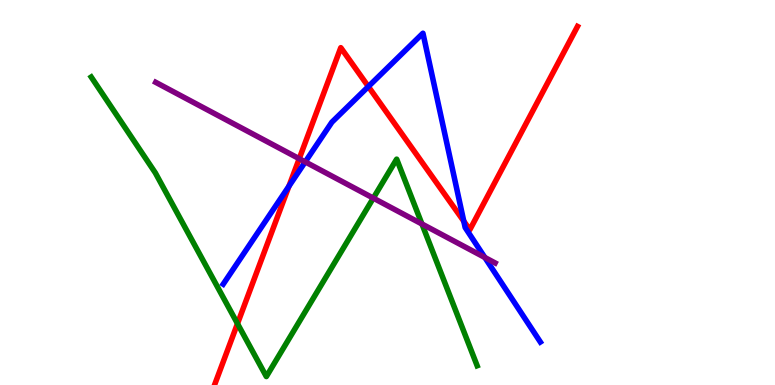[{'lines': ['blue', 'red'], 'intersections': [{'x': 3.73, 'y': 5.16}, {'x': 4.75, 'y': 7.75}, {'x': 5.98, 'y': 4.25}]}, {'lines': ['green', 'red'], 'intersections': [{'x': 3.06, 'y': 1.59}]}, {'lines': ['purple', 'red'], 'intersections': [{'x': 3.86, 'y': 5.88}]}, {'lines': ['blue', 'green'], 'intersections': []}, {'lines': ['blue', 'purple'], 'intersections': [{'x': 3.94, 'y': 5.8}, {'x': 6.26, 'y': 3.31}]}, {'lines': ['green', 'purple'], 'intersections': [{'x': 4.82, 'y': 4.85}, {'x': 5.44, 'y': 4.18}]}]